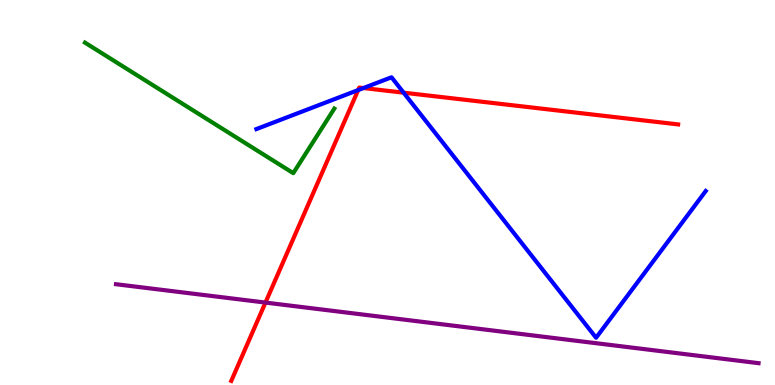[{'lines': ['blue', 'red'], 'intersections': [{'x': 4.62, 'y': 7.66}, {'x': 4.69, 'y': 7.71}, {'x': 5.21, 'y': 7.59}]}, {'lines': ['green', 'red'], 'intersections': []}, {'lines': ['purple', 'red'], 'intersections': [{'x': 3.43, 'y': 2.14}]}, {'lines': ['blue', 'green'], 'intersections': []}, {'lines': ['blue', 'purple'], 'intersections': []}, {'lines': ['green', 'purple'], 'intersections': []}]